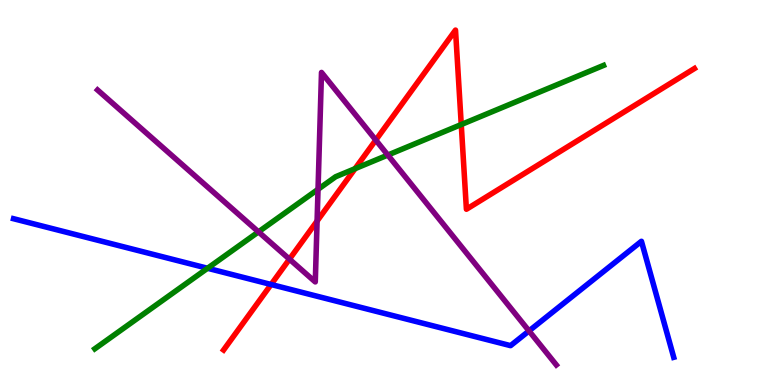[{'lines': ['blue', 'red'], 'intersections': [{'x': 3.5, 'y': 2.61}]}, {'lines': ['green', 'red'], 'intersections': [{'x': 4.58, 'y': 5.62}, {'x': 5.95, 'y': 6.77}]}, {'lines': ['purple', 'red'], 'intersections': [{'x': 3.73, 'y': 3.27}, {'x': 4.09, 'y': 4.26}, {'x': 4.85, 'y': 6.36}]}, {'lines': ['blue', 'green'], 'intersections': [{'x': 2.68, 'y': 3.03}]}, {'lines': ['blue', 'purple'], 'intersections': [{'x': 6.83, 'y': 1.4}]}, {'lines': ['green', 'purple'], 'intersections': [{'x': 3.34, 'y': 3.98}, {'x': 4.1, 'y': 5.08}, {'x': 5.0, 'y': 5.97}]}]